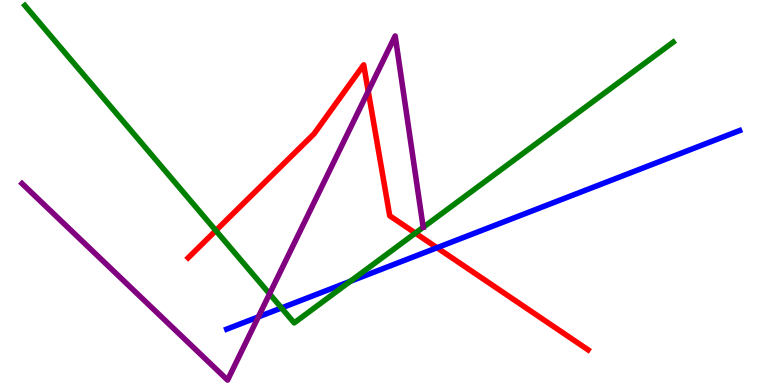[{'lines': ['blue', 'red'], 'intersections': [{'x': 5.64, 'y': 3.57}]}, {'lines': ['green', 'red'], 'intersections': [{'x': 2.79, 'y': 4.01}, {'x': 5.36, 'y': 3.95}]}, {'lines': ['purple', 'red'], 'intersections': [{'x': 4.75, 'y': 7.63}]}, {'lines': ['blue', 'green'], 'intersections': [{'x': 3.63, 'y': 2.0}, {'x': 4.52, 'y': 2.69}]}, {'lines': ['blue', 'purple'], 'intersections': [{'x': 3.33, 'y': 1.77}]}, {'lines': ['green', 'purple'], 'intersections': [{'x': 3.48, 'y': 2.37}]}]